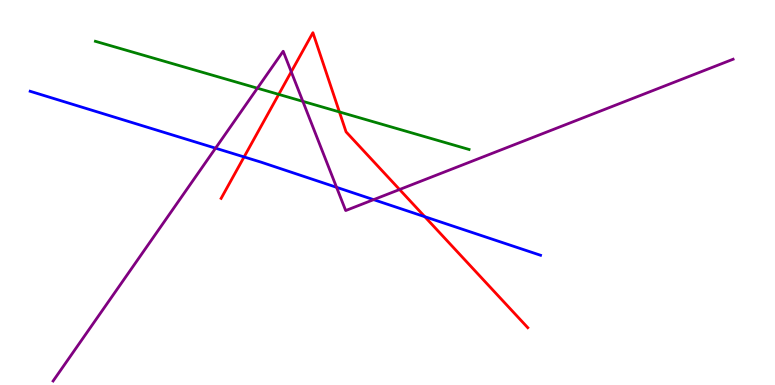[{'lines': ['blue', 'red'], 'intersections': [{'x': 3.15, 'y': 5.92}, {'x': 5.48, 'y': 4.37}]}, {'lines': ['green', 'red'], 'intersections': [{'x': 3.6, 'y': 7.55}, {'x': 4.38, 'y': 7.09}]}, {'lines': ['purple', 'red'], 'intersections': [{'x': 3.76, 'y': 8.14}, {'x': 5.16, 'y': 5.08}]}, {'lines': ['blue', 'green'], 'intersections': []}, {'lines': ['blue', 'purple'], 'intersections': [{'x': 2.78, 'y': 6.15}, {'x': 4.34, 'y': 5.13}, {'x': 4.82, 'y': 4.81}]}, {'lines': ['green', 'purple'], 'intersections': [{'x': 3.32, 'y': 7.71}, {'x': 3.91, 'y': 7.37}]}]